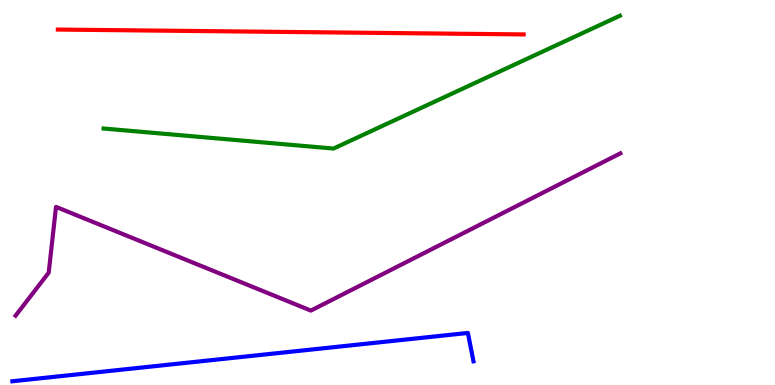[{'lines': ['blue', 'red'], 'intersections': []}, {'lines': ['green', 'red'], 'intersections': []}, {'lines': ['purple', 'red'], 'intersections': []}, {'lines': ['blue', 'green'], 'intersections': []}, {'lines': ['blue', 'purple'], 'intersections': []}, {'lines': ['green', 'purple'], 'intersections': []}]